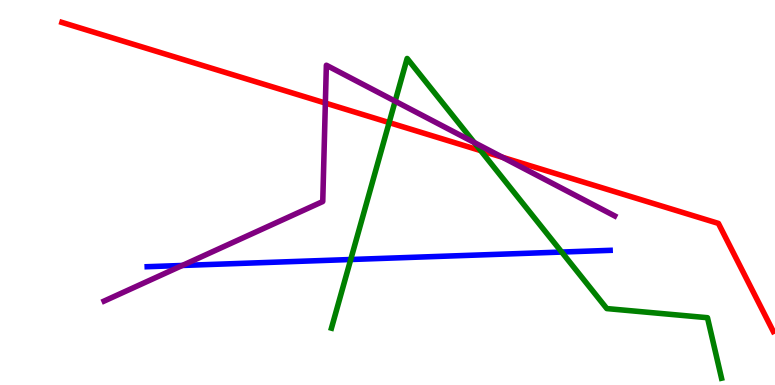[{'lines': ['blue', 'red'], 'intersections': []}, {'lines': ['green', 'red'], 'intersections': [{'x': 5.02, 'y': 6.82}, {'x': 6.2, 'y': 6.09}]}, {'lines': ['purple', 'red'], 'intersections': [{'x': 4.2, 'y': 7.32}, {'x': 6.48, 'y': 5.91}]}, {'lines': ['blue', 'green'], 'intersections': [{'x': 4.53, 'y': 3.26}, {'x': 7.25, 'y': 3.45}]}, {'lines': ['blue', 'purple'], 'intersections': [{'x': 2.35, 'y': 3.1}]}, {'lines': ['green', 'purple'], 'intersections': [{'x': 5.1, 'y': 7.37}, {'x': 6.12, 'y': 6.3}]}]